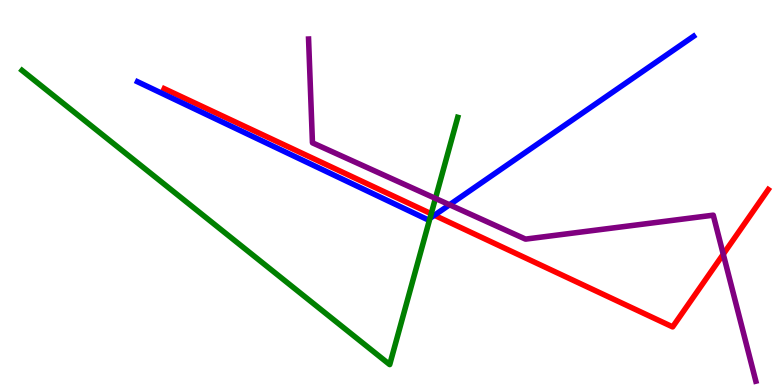[{'lines': ['blue', 'red'], 'intersections': [{'x': 5.6, 'y': 4.41}]}, {'lines': ['green', 'red'], 'intersections': [{'x': 5.56, 'y': 4.45}]}, {'lines': ['purple', 'red'], 'intersections': [{'x': 9.33, 'y': 3.4}]}, {'lines': ['blue', 'green'], 'intersections': [{'x': 5.55, 'y': 4.33}]}, {'lines': ['blue', 'purple'], 'intersections': [{'x': 5.8, 'y': 4.68}]}, {'lines': ['green', 'purple'], 'intersections': [{'x': 5.62, 'y': 4.85}]}]